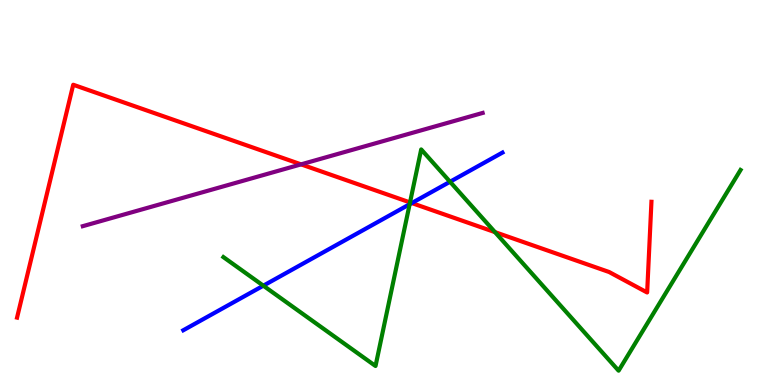[{'lines': ['blue', 'red'], 'intersections': [{'x': 5.31, 'y': 4.73}]}, {'lines': ['green', 'red'], 'intersections': [{'x': 5.29, 'y': 4.74}, {'x': 6.39, 'y': 3.97}]}, {'lines': ['purple', 'red'], 'intersections': [{'x': 3.88, 'y': 5.73}]}, {'lines': ['blue', 'green'], 'intersections': [{'x': 3.4, 'y': 2.58}, {'x': 5.29, 'y': 4.69}, {'x': 5.81, 'y': 5.28}]}, {'lines': ['blue', 'purple'], 'intersections': []}, {'lines': ['green', 'purple'], 'intersections': []}]